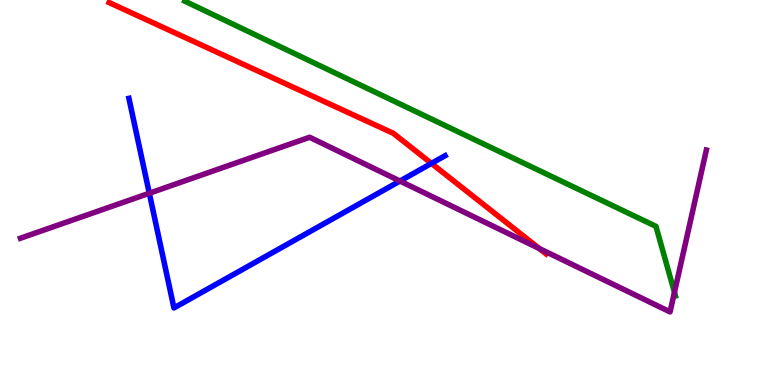[{'lines': ['blue', 'red'], 'intersections': [{'x': 5.57, 'y': 5.76}]}, {'lines': ['green', 'red'], 'intersections': []}, {'lines': ['purple', 'red'], 'intersections': [{'x': 6.96, 'y': 3.54}]}, {'lines': ['blue', 'green'], 'intersections': []}, {'lines': ['blue', 'purple'], 'intersections': [{'x': 1.93, 'y': 4.98}, {'x': 5.16, 'y': 5.3}]}, {'lines': ['green', 'purple'], 'intersections': [{'x': 8.7, 'y': 2.41}]}]